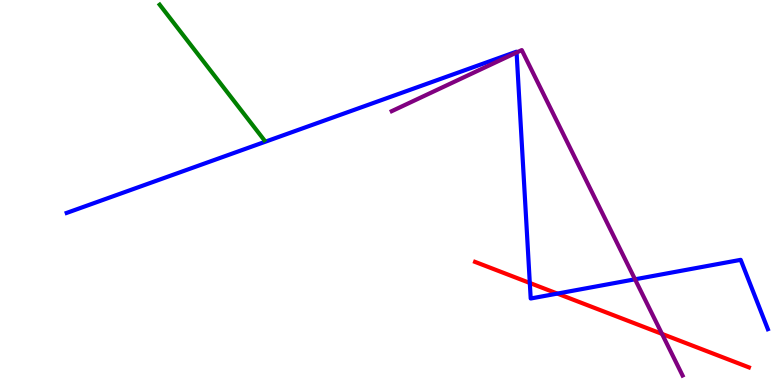[{'lines': ['blue', 'red'], 'intersections': [{'x': 6.84, 'y': 2.65}, {'x': 7.19, 'y': 2.37}]}, {'lines': ['green', 'red'], 'intersections': []}, {'lines': ['purple', 'red'], 'intersections': [{'x': 8.54, 'y': 1.33}]}, {'lines': ['blue', 'green'], 'intersections': []}, {'lines': ['blue', 'purple'], 'intersections': [{'x': 6.67, 'y': 8.64}, {'x': 8.19, 'y': 2.75}]}, {'lines': ['green', 'purple'], 'intersections': []}]